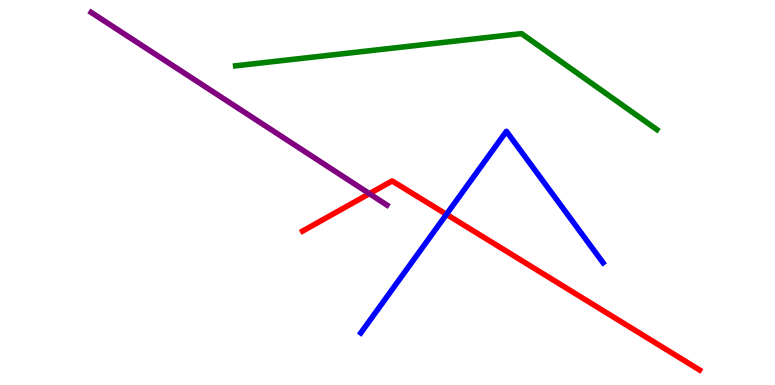[{'lines': ['blue', 'red'], 'intersections': [{'x': 5.76, 'y': 4.43}]}, {'lines': ['green', 'red'], 'intersections': []}, {'lines': ['purple', 'red'], 'intersections': [{'x': 4.77, 'y': 4.97}]}, {'lines': ['blue', 'green'], 'intersections': []}, {'lines': ['blue', 'purple'], 'intersections': []}, {'lines': ['green', 'purple'], 'intersections': []}]